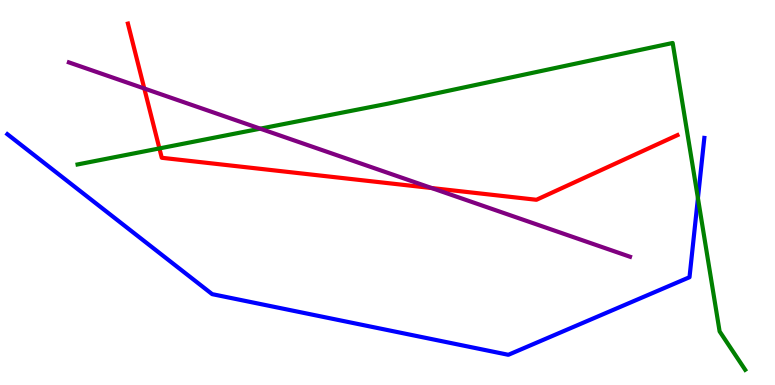[{'lines': ['blue', 'red'], 'intersections': []}, {'lines': ['green', 'red'], 'intersections': [{'x': 2.06, 'y': 6.14}]}, {'lines': ['purple', 'red'], 'intersections': [{'x': 1.86, 'y': 7.7}, {'x': 5.57, 'y': 5.12}]}, {'lines': ['blue', 'green'], 'intersections': [{'x': 9.01, 'y': 4.85}]}, {'lines': ['blue', 'purple'], 'intersections': []}, {'lines': ['green', 'purple'], 'intersections': [{'x': 3.36, 'y': 6.66}]}]